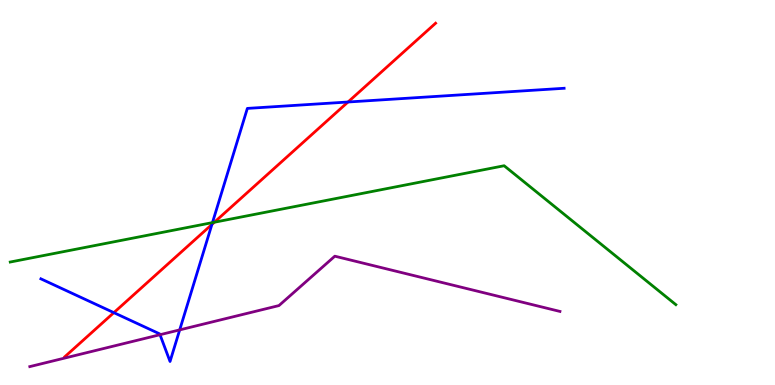[{'lines': ['blue', 'red'], 'intersections': [{'x': 1.47, 'y': 1.88}, {'x': 2.73, 'y': 4.17}, {'x': 4.49, 'y': 7.35}]}, {'lines': ['green', 'red'], 'intersections': [{'x': 2.77, 'y': 4.23}]}, {'lines': ['purple', 'red'], 'intersections': []}, {'lines': ['blue', 'green'], 'intersections': [{'x': 2.74, 'y': 4.22}]}, {'lines': ['blue', 'purple'], 'intersections': [{'x': 2.06, 'y': 1.31}, {'x': 2.32, 'y': 1.43}]}, {'lines': ['green', 'purple'], 'intersections': []}]